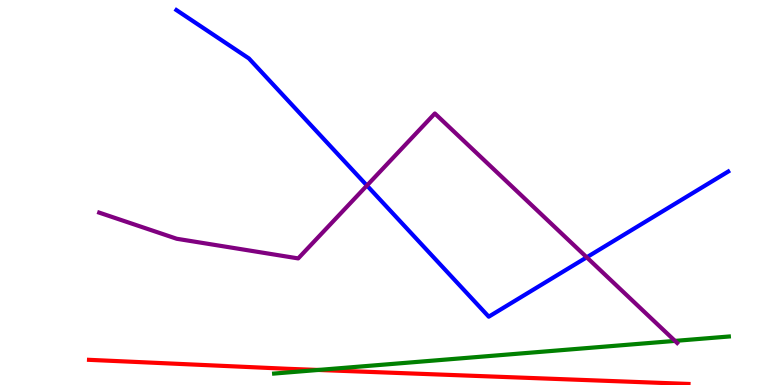[{'lines': ['blue', 'red'], 'intersections': []}, {'lines': ['green', 'red'], 'intersections': [{'x': 4.11, 'y': 0.391}]}, {'lines': ['purple', 'red'], 'intersections': []}, {'lines': ['blue', 'green'], 'intersections': []}, {'lines': ['blue', 'purple'], 'intersections': [{'x': 4.73, 'y': 5.18}, {'x': 7.57, 'y': 3.32}]}, {'lines': ['green', 'purple'], 'intersections': [{'x': 8.71, 'y': 1.15}]}]